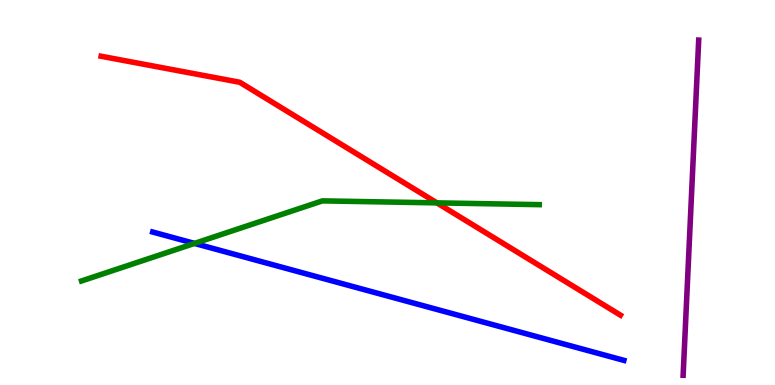[{'lines': ['blue', 'red'], 'intersections': []}, {'lines': ['green', 'red'], 'intersections': [{'x': 5.64, 'y': 4.73}]}, {'lines': ['purple', 'red'], 'intersections': []}, {'lines': ['blue', 'green'], 'intersections': [{'x': 2.51, 'y': 3.68}]}, {'lines': ['blue', 'purple'], 'intersections': []}, {'lines': ['green', 'purple'], 'intersections': []}]